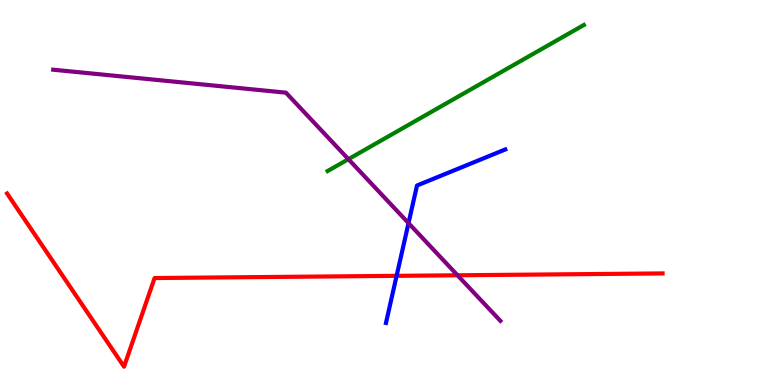[{'lines': ['blue', 'red'], 'intersections': [{'x': 5.12, 'y': 2.84}]}, {'lines': ['green', 'red'], 'intersections': []}, {'lines': ['purple', 'red'], 'intersections': [{'x': 5.9, 'y': 2.85}]}, {'lines': ['blue', 'green'], 'intersections': []}, {'lines': ['blue', 'purple'], 'intersections': [{'x': 5.27, 'y': 4.2}]}, {'lines': ['green', 'purple'], 'intersections': [{'x': 4.5, 'y': 5.87}]}]